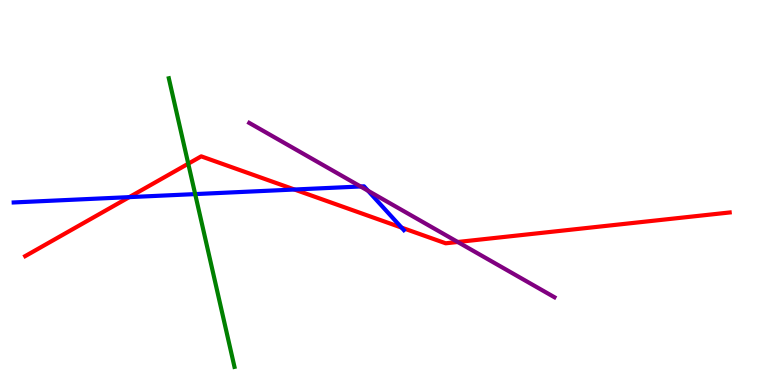[{'lines': ['blue', 'red'], 'intersections': [{'x': 1.67, 'y': 4.88}, {'x': 3.8, 'y': 5.08}, {'x': 5.18, 'y': 4.09}]}, {'lines': ['green', 'red'], 'intersections': [{'x': 2.43, 'y': 5.75}]}, {'lines': ['purple', 'red'], 'intersections': [{'x': 5.91, 'y': 3.71}]}, {'lines': ['blue', 'green'], 'intersections': [{'x': 2.52, 'y': 4.96}]}, {'lines': ['blue', 'purple'], 'intersections': [{'x': 4.65, 'y': 5.16}, {'x': 4.75, 'y': 5.05}]}, {'lines': ['green', 'purple'], 'intersections': []}]